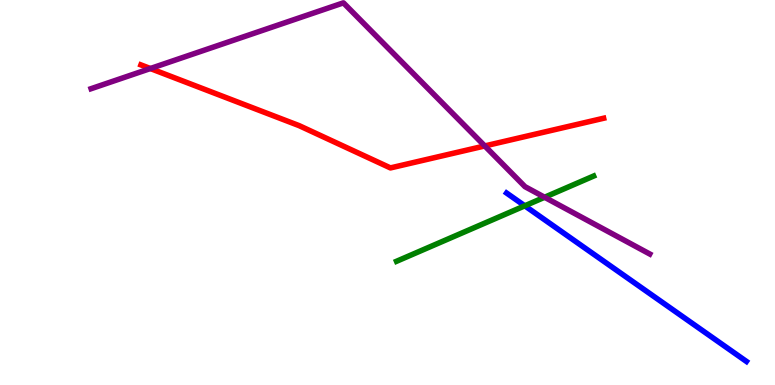[{'lines': ['blue', 'red'], 'intersections': []}, {'lines': ['green', 'red'], 'intersections': []}, {'lines': ['purple', 'red'], 'intersections': [{'x': 1.94, 'y': 8.22}, {'x': 6.26, 'y': 6.21}]}, {'lines': ['blue', 'green'], 'intersections': [{'x': 6.77, 'y': 4.65}]}, {'lines': ['blue', 'purple'], 'intersections': []}, {'lines': ['green', 'purple'], 'intersections': [{'x': 7.03, 'y': 4.88}]}]